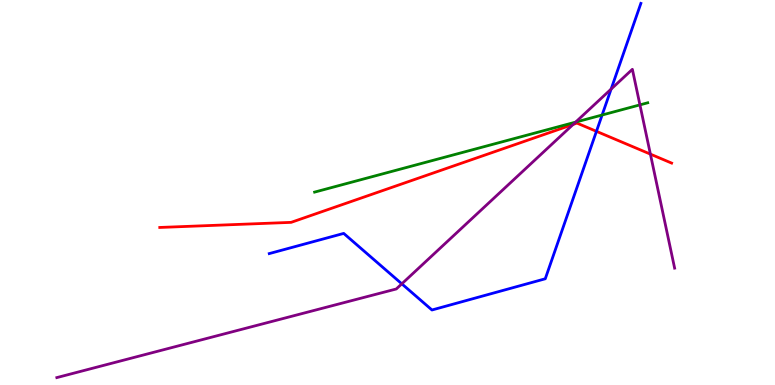[{'lines': ['blue', 'red'], 'intersections': [{'x': 7.7, 'y': 6.59}]}, {'lines': ['green', 'red'], 'intersections': []}, {'lines': ['purple', 'red'], 'intersections': [{'x': 7.4, 'y': 6.77}, {'x': 8.39, 'y': 6.0}]}, {'lines': ['blue', 'green'], 'intersections': [{'x': 7.77, 'y': 7.01}]}, {'lines': ['blue', 'purple'], 'intersections': [{'x': 5.18, 'y': 2.63}, {'x': 7.89, 'y': 7.69}]}, {'lines': ['green', 'purple'], 'intersections': [{'x': 7.43, 'y': 6.83}, {'x': 8.26, 'y': 7.28}]}]